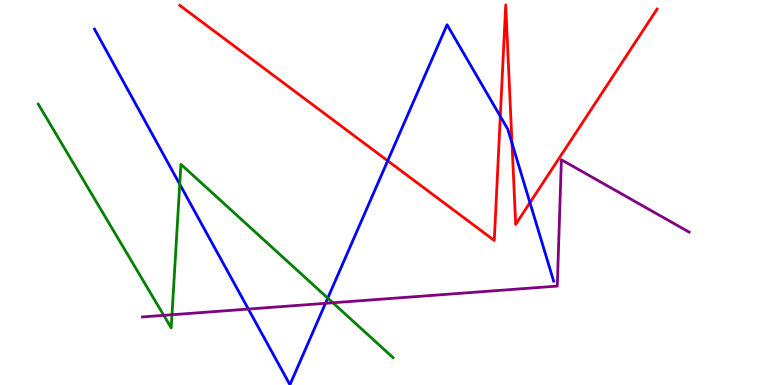[{'lines': ['blue', 'red'], 'intersections': [{'x': 5.0, 'y': 5.82}, {'x': 6.46, 'y': 6.98}, {'x': 6.61, 'y': 6.28}, {'x': 6.84, 'y': 4.74}]}, {'lines': ['green', 'red'], 'intersections': []}, {'lines': ['purple', 'red'], 'intersections': []}, {'lines': ['blue', 'green'], 'intersections': [{'x': 2.32, 'y': 5.22}, {'x': 4.23, 'y': 2.26}]}, {'lines': ['blue', 'purple'], 'intersections': [{'x': 3.2, 'y': 1.97}, {'x': 4.2, 'y': 2.12}]}, {'lines': ['green', 'purple'], 'intersections': [{'x': 2.11, 'y': 1.81}, {'x': 2.22, 'y': 1.82}, {'x': 4.3, 'y': 2.14}]}]